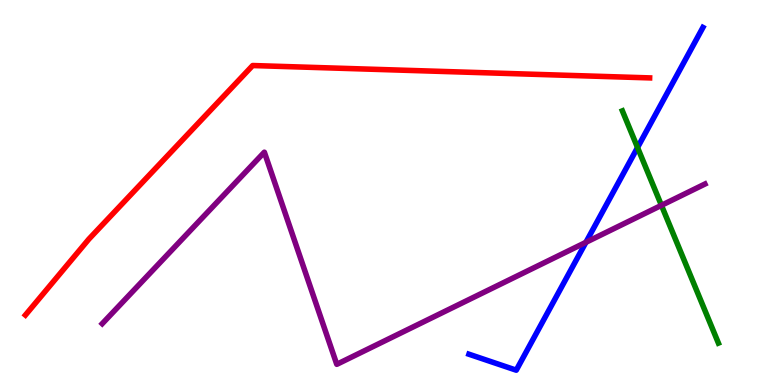[{'lines': ['blue', 'red'], 'intersections': []}, {'lines': ['green', 'red'], 'intersections': []}, {'lines': ['purple', 'red'], 'intersections': []}, {'lines': ['blue', 'green'], 'intersections': [{'x': 8.23, 'y': 6.17}]}, {'lines': ['blue', 'purple'], 'intersections': [{'x': 7.56, 'y': 3.71}]}, {'lines': ['green', 'purple'], 'intersections': [{'x': 8.53, 'y': 4.67}]}]